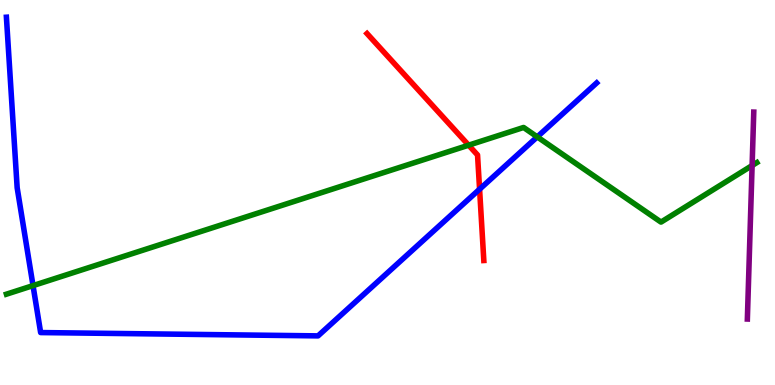[{'lines': ['blue', 'red'], 'intersections': [{'x': 6.19, 'y': 5.09}]}, {'lines': ['green', 'red'], 'intersections': [{'x': 6.05, 'y': 6.23}]}, {'lines': ['purple', 'red'], 'intersections': []}, {'lines': ['blue', 'green'], 'intersections': [{'x': 0.426, 'y': 2.58}, {'x': 6.93, 'y': 6.44}]}, {'lines': ['blue', 'purple'], 'intersections': []}, {'lines': ['green', 'purple'], 'intersections': [{'x': 9.7, 'y': 5.7}]}]